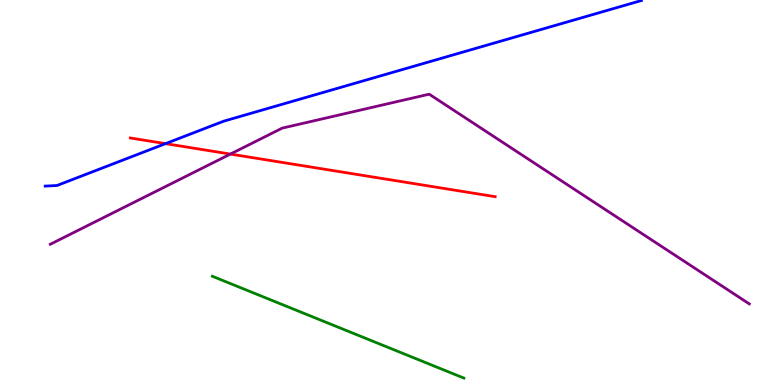[{'lines': ['blue', 'red'], 'intersections': [{'x': 2.14, 'y': 6.27}]}, {'lines': ['green', 'red'], 'intersections': []}, {'lines': ['purple', 'red'], 'intersections': [{'x': 2.97, 'y': 6.0}]}, {'lines': ['blue', 'green'], 'intersections': []}, {'lines': ['blue', 'purple'], 'intersections': []}, {'lines': ['green', 'purple'], 'intersections': []}]